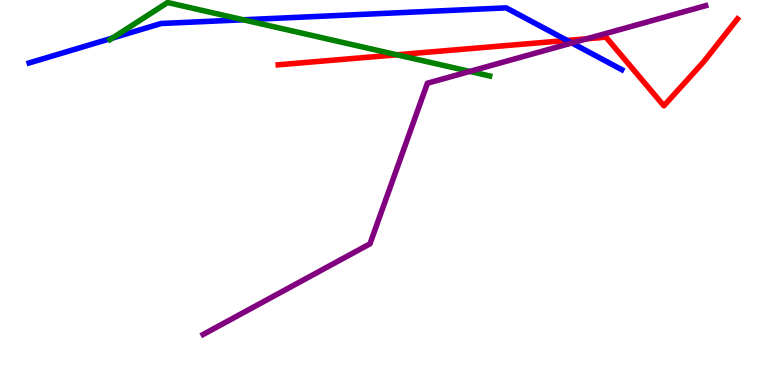[{'lines': ['blue', 'red'], 'intersections': [{'x': 7.32, 'y': 8.95}]}, {'lines': ['green', 'red'], 'intersections': [{'x': 5.12, 'y': 8.58}]}, {'lines': ['purple', 'red'], 'intersections': [{'x': 7.57, 'y': 8.99}]}, {'lines': ['blue', 'green'], 'intersections': [{'x': 1.45, 'y': 9.01}, {'x': 3.14, 'y': 9.49}]}, {'lines': ['blue', 'purple'], 'intersections': [{'x': 7.38, 'y': 8.88}]}, {'lines': ['green', 'purple'], 'intersections': [{'x': 6.06, 'y': 8.14}]}]